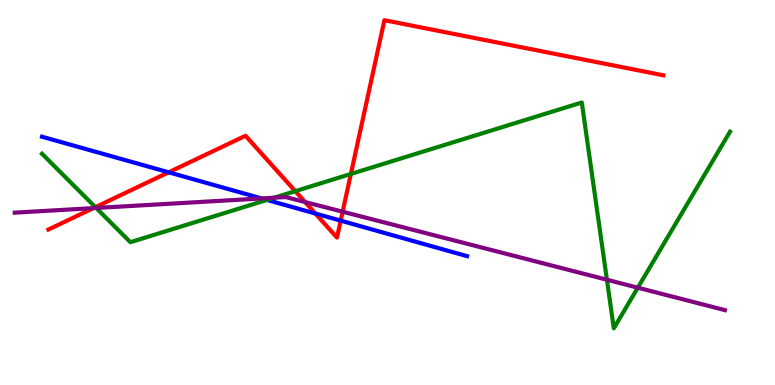[{'lines': ['blue', 'red'], 'intersections': [{'x': 2.18, 'y': 5.52}, {'x': 4.07, 'y': 4.45}, {'x': 4.4, 'y': 4.27}]}, {'lines': ['green', 'red'], 'intersections': [{'x': 1.23, 'y': 4.62}, {'x': 3.81, 'y': 5.03}, {'x': 4.53, 'y': 5.48}]}, {'lines': ['purple', 'red'], 'intersections': [{'x': 1.2, 'y': 4.59}, {'x': 3.94, 'y': 4.75}, {'x': 4.42, 'y': 4.5}]}, {'lines': ['blue', 'green'], 'intersections': [{'x': 3.44, 'y': 4.81}]}, {'lines': ['blue', 'purple'], 'intersections': [{'x': 3.38, 'y': 4.85}]}, {'lines': ['green', 'purple'], 'intersections': [{'x': 1.24, 'y': 4.6}, {'x': 3.54, 'y': 4.86}, {'x': 7.83, 'y': 2.73}, {'x': 8.23, 'y': 2.53}]}]